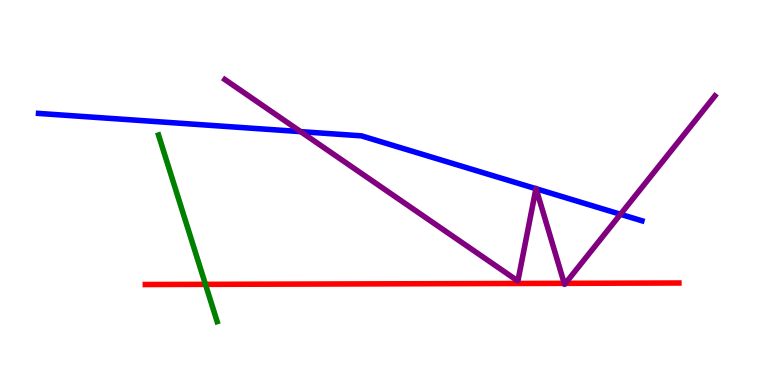[{'lines': ['blue', 'red'], 'intersections': []}, {'lines': ['green', 'red'], 'intersections': [{'x': 2.65, 'y': 2.61}]}, {'lines': ['purple', 'red'], 'intersections': [{'x': 7.28, 'y': 2.64}, {'x': 7.3, 'y': 2.64}]}, {'lines': ['blue', 'green'], 'intersections': []}, {'lines': ['blue', 'purple'], 'intersections': [{'x': 3.88, 'y': 6.58}, {'x': 6.92, 'y': 5.1}, {'x': 6.92, 'y': 5.1}, {'x': 8.01, 'y': 4.43}]}, {'lines': ['green', 'purple'], 'intersections': []}]